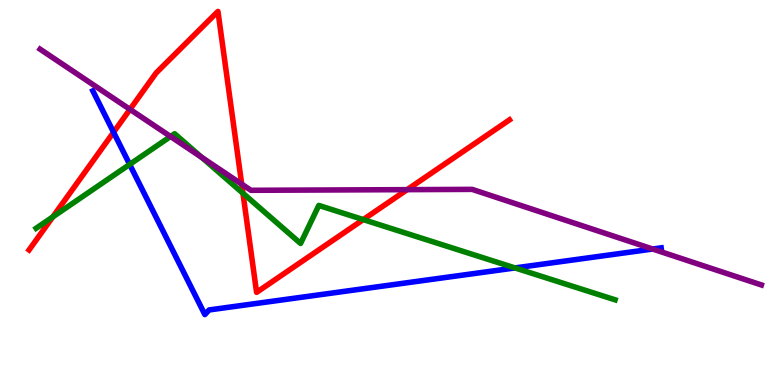[{'lines': ['blue', 'red'], 'intersections': [{'x': 1.47, 'y': 6.56}]}, {'lines': ['green', 'red'], 'intersections': [{'x': 0.682, 'y': 4.37}, {'x': 3.13, 'y': 4.98}, {'x': 4.69, 'y': 4.3}]}, {'lines': ['purple', 'red'], 'intersections': [{'x': 1.68, 'y': 7.16}, {'x': 3.12, 'y': 5.22}, {'x': 5.25, 'y': 5.07}]}, {'lines': ['blue', 'green'], 'intersections': [{'x': 1.67, 'y': 5.73}, {'x': 6.65, 'y': 3.04}]}, {'lines': ['blue', 'purple'], 'intersections': [{'x': 8.42, 'y': 3.53}]}, {'lines': ['green', 'purple'], 'intersections': [{'x': 2.2, 'y': 6.45}, {'x': 2.6, 'y': 5.91}]}]